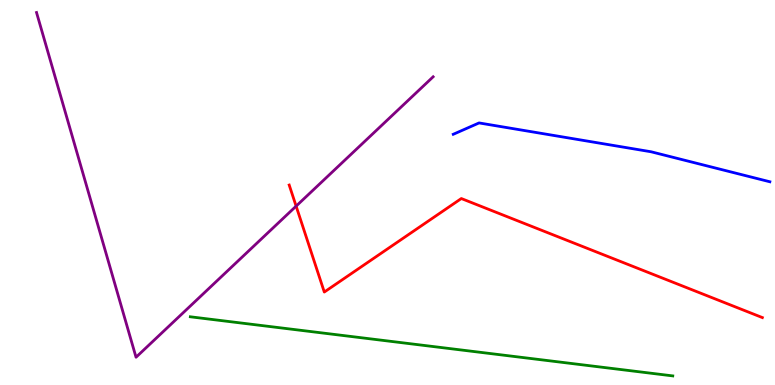[{'lines': ['blue', 'red'], 'intersections': []}, {'lines': ['green', 'red'], 'intersections': []}, {'lines': ['purple', 'red'], 'intersections': [{'x': 3.82, 'y': 4.65}]}, {'lines': ['blue', 'green'], 'intersections': []}, {'lines': ['blue', 'purple'], 'intersections': []}, {'lines': ['green', 'purple'], 'intersections': []}]